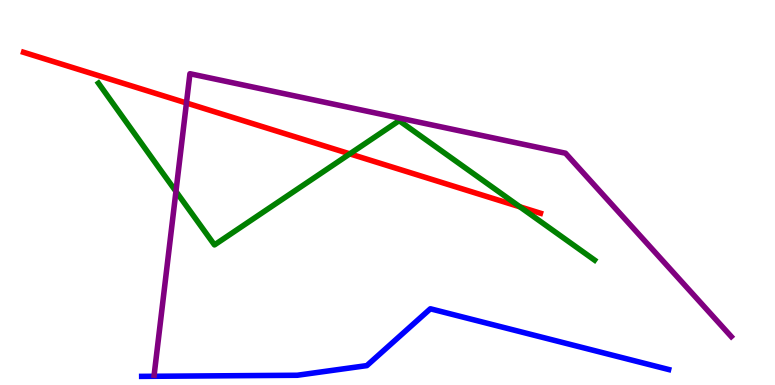[{'lines': ['blue', 'red'], 'intersections': []}, {'lines': ['green', 'red'], 'intersections': [{'x': 4.51, 'y': 6.0}, {'x': 6.71, 'y': 4.63}]}, {'lines': ['purple', 'red'], 'intersections': [{'x': 2.41, 'y': 7.32}]}, {'lines': ['blue', 'green'], 'intersections': []}, {'lines': ['blue', 'purple'], 'intersections': []}, {'lines': ['green', 'purple'], 'intersections': [{'x': 2.27, 'y': 5.03}]}]